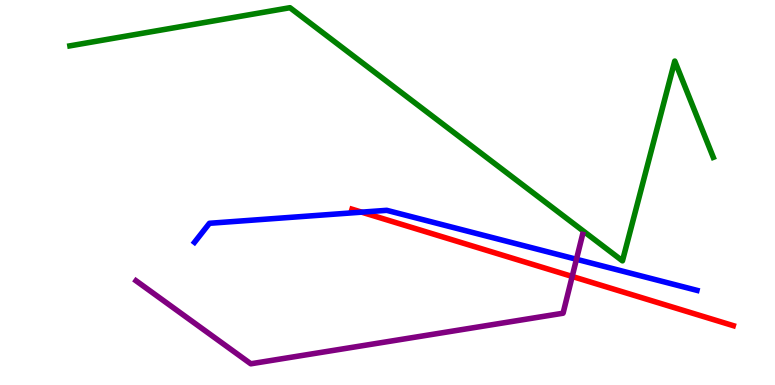[{'lines': ['blue', 'red'], 'intersections': [{'x': 4.67, 'y': 4.49}]}, {'lines': ['green', 'red'], 'intersections': []}, {'lines': ['purple', 'red'], 'intersections': [{'x': 7.38, 'y': 2.82}]}, {'lines': ['blue', 'green'], 'intersections': []}, {'lines': ['blue', 'purple'], 'intersections': [{'x': 7.44, 'y': 3.27}]}, {'lines': ['green', 'purple'], 'intersections': []}]